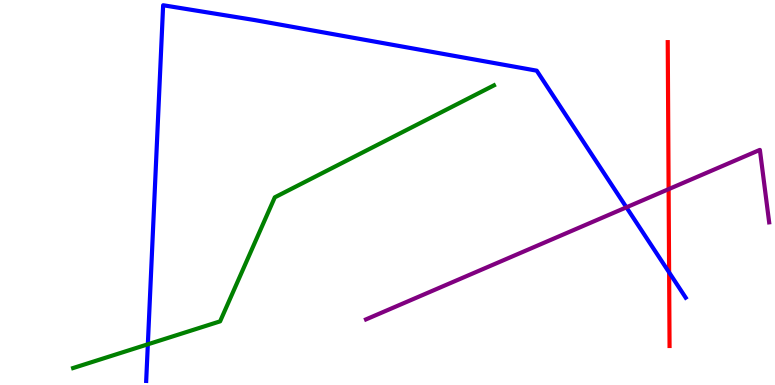[{'lines': ['blue', 'red'], 'intersections': [{'x': 8.63, 'y': 2.92}]}, {'lines': ['green', 'red'], 'intersections': []}, {'lines': ['purple', 'red'], 'intersections': [{'x': 8.63, 'y': 5.09}]}, {'lines': ['blue', 'green'], 'intersections': [{'x': 1.91, 'y': 1.06}]}, {'lines': ['blue', 'purple'], 'intersections': [{'x': 8.08, 'y': 4.61}]}, {'lines': ['green', 'purple'], 'intersections': []}]